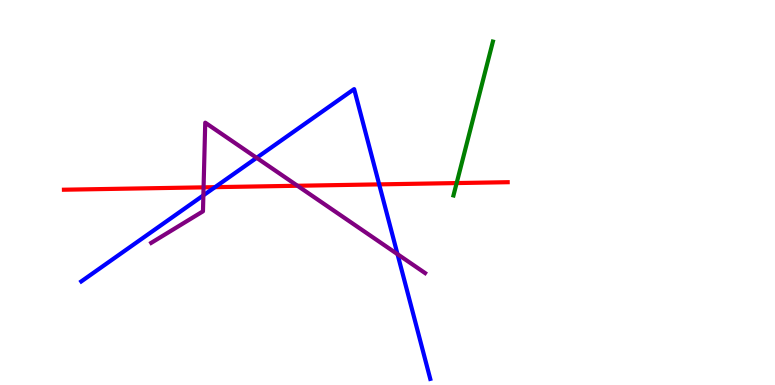[{'lines': ['blue', 'red'], 'intersections': [{'x': 2.77, 'y': 5.14}, {'x': 4.89, 'y': 5.21}]}, {'lines': ['green', 'red'], 'intersections': [{'x': 5.89, 'y': 5.24}]}, {'lines': ['purple', 'red'], 'intersections': [{'x': 2.63, 'y': 5.13}, {'x': 3.84, 'y': 5.18}]}, {'lines': ['blue', 'green'], 'intersections': []}, {'lines': ['blue', 'purple'], 'intersections': [{'x': 2.62, 'y': 4.93}, {'x': 3.31, 'y': 5.9}, {'x': 5.13, 'y': 3.4}]}, {'lines': ['green', 'purple'], 'intersections': []}]